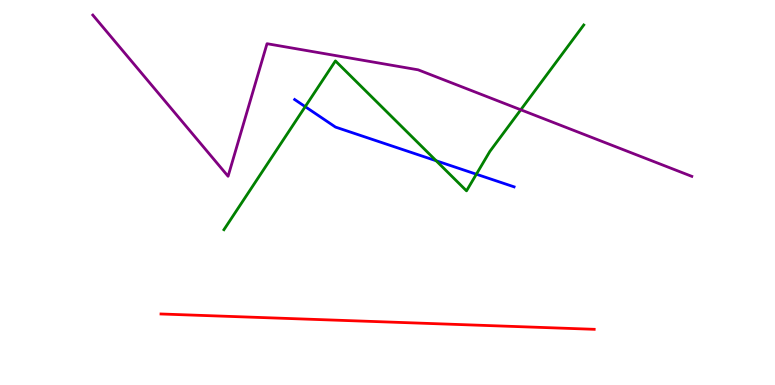[{'lines': ['blue', 'red'], 'intersections': []}, {'lines': ['green', 'red'], 'intersections': []}, {'lines': ['purple', 'red'], 'intersections': []}, {'lines': ['blue', 'green'], 'intersections': [{'x': 3.94, 'y': 7.23}, {'x': 5.63, 'y': 5.82}, {'x': 6.15, 'y': 5.47}]}, {'lines': ['blue', 'purple'], 'intersections': []}, {'lines': ['green', 'purple'], 'intersections': [{'x': 6.72, 'y': 7.15}]}]